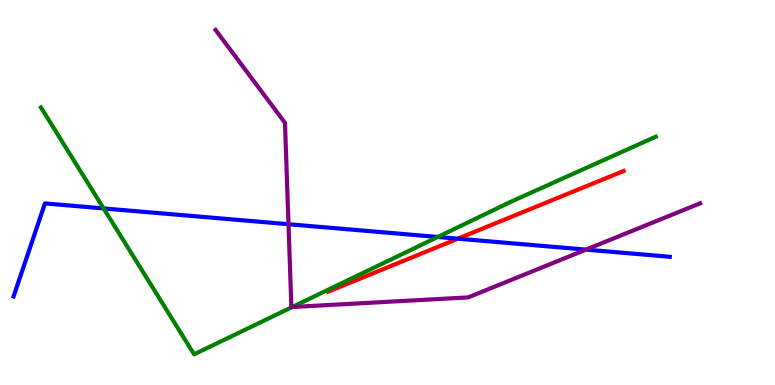[{'lines': ['blue', 'red'], 'intersections': [{'x': 5.91, 'y': 3.8}]}, {'lines': ['green', 'red'], 'intersections': []}, {'lines': ['purple', 'red'], 'intersections': []}, {'lines': ['blue', 'green'], 'intersections': [{'x': 1.34, 'y': 4.59}, {'x': 5.65, 'y': 3.85}]}, {'lines': ['blue', 'purple'], 'intersections': [{'x': 3.72, 'y': 4.18}, {'x': 7.56, 'y': 3.52}]}, {'lines': ['green', 'purple'], 'intersections': [{'x': 3.77, 'y': 2.03}]}]